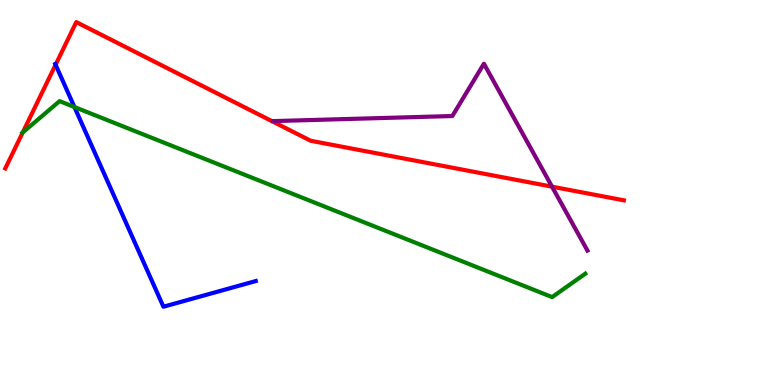[{'lines': ['blue', 'red'], 'intersections': [{'x': 0.717, 'y': 8.32}]}, {'lines': ['green', 'red'], 'intersections': [{'x': 0.293, 'y': 6.56}]}, {'lines': ['purple', 'red'], 'intersections': [{'x': 7.12, 'y': 5.15}]}, {'lines': ['blue', 'green'], 'intersections': [{'x': 0.96, 'y': 7.22}]}, {'lines': ['blue', 'purple'], 'intersections': []}, {'lines': ['green', 'purple'], 'intersections': []}]